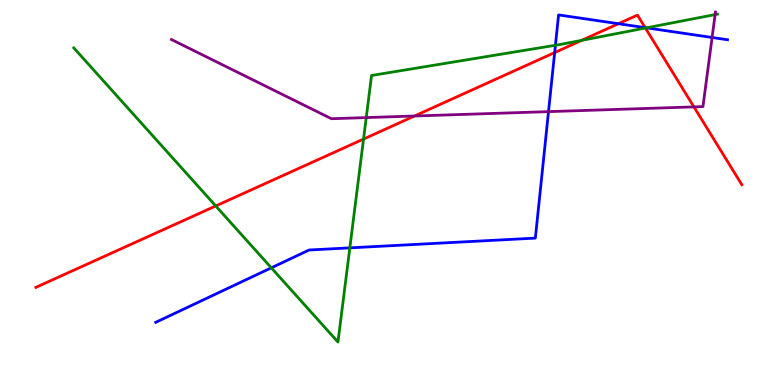[{'lines': ['blue', 'red'], 'intersections': [{'x': 7.16, 'y': 8.63}, {'x': 7.98, 'y': 9.38}, {'x': 8.32, 'y': 9.28}]}, {'lines': ['green', 'red'], 'intersections': [{'x': 2.78, 'y': 4.65}, {'x': 4.69, 'y': 6.39}, {'x': 7.5, 'y': 8.95}, {'x': 8.33, 'y': 9.27}]}, {'lines': ['purple', 'red'], 'intersections': [{'x': 5.35, 'y': 6.99}, {'x': 8.95, 'y': 7.22}]}, {'lines': ['blue', 'green'], 'intersections': [{'x': 3.5, 'y': 3.04}, {'x': 4.51, 'y': 3.56}, {'x': 7.17, 'y': 8.82}, {'x': 8.34, 'y': 9.28}]}, {'lines': ['blue', 'purple'], 'intersections': [{'x': 7.08, 'y': 7.1}, {'x': 9.19, 'y': 9.03}]}, {'lines': ['green', 'purple'], 'intersections': [{'x': 4.73, 'y': 6.95}, {'x': 9.23, 'y': 9.62}]}]